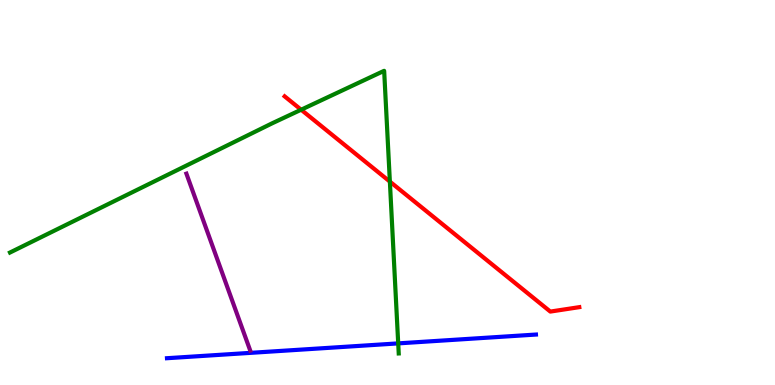[{'lines': ['blue', 'red'], 'intersections': []}, {'lines': ['green', 'red'], 'intersections': [{'x': 3.89, 'y': 7.15}, {'x': 5.03, 'y': 5.28}]}, {'lines': ['purple', 'red'], 'intersections': []}, {'lines': ['blue', 'green'], 'intersections': [{'x': 5.14, 'y': 1.08}]}, {'lines': ['blue', 'purple'], 'intersections': []}, {'lines': ['green', 'purple'], 'intersections': []}]